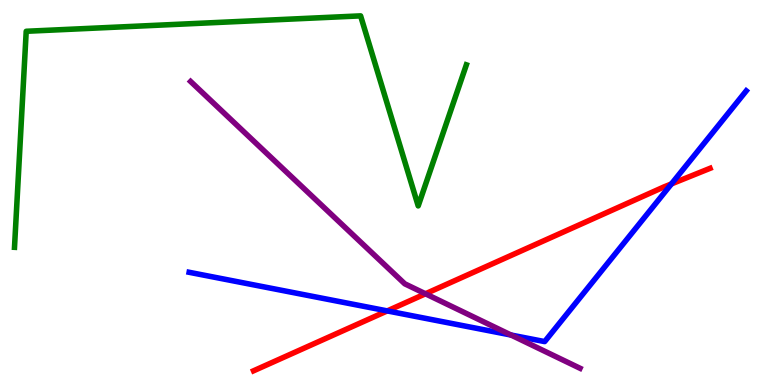[{'lines': ['blue', 'red'], 'intersections': [{'x': 5.0, 'y': 1.92}, {'x': 8.66, 'y': 5.22}]}, {'lines': ['green', 'red'], 'intersections': []}, {'lines': ['purple', 'red'], 'intersections': [{'x': 5.49, 'y': 2.37}]}, {'lines': ['blue', 'green'], 'intersections': []}, {'lines': ['blue', 'purple'], 'intersections': [{'x': 6.59, 'y': 1.3}]}, {'lines': ['green', 'purple'], 'intersections': []}]